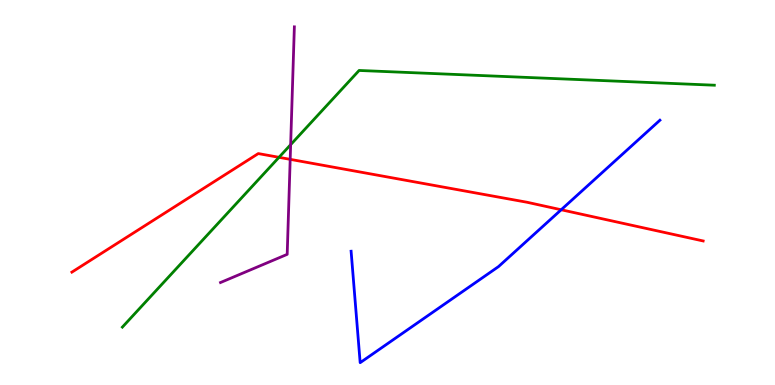[{'lines': ['blue', 'red'], 'intersections': [{'x': 7.24, 'y': 4.55}]}, {'lines': ['green', 'red'], 'intersections': [{'x': 3.6, 'y': 5.91}]}, {'lines': ['purple', 'red'], 'intersections': [{'x': 3.74, 'y': 5.86}]}, {'lines': ['blue', 'green'], 'intersections': []}, {'lines': ['blue', 'purple'], 'intersections': []}, {'lines': ['green', 'purple'], 'intersections': [{'x': 3.75, 'y': 6.24}]}]